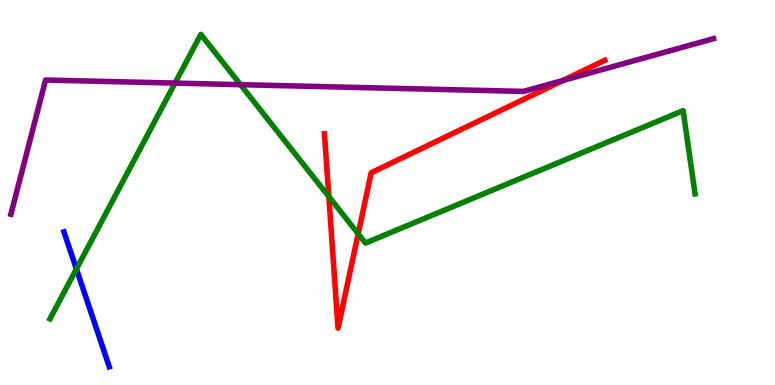[{'lines': ['blue', 'red'], 'intersections': []}, {'lines': ['green', 'red'], 'intersections': [{'x': 4.24, 'y': 4.89}, {'x': 4.62, 'y': 3.93}]}, {'lines': ['purple', 'red'], 'intersections': [{'x': 7.26, 'y': 7.91}]}, {'lines': ['blue', 'green'], 'intersections': [{'x': 0.986, 'y': 3.01}]}, {'lines': ['blue', 'purple'], 'intersections': []}, {'lines': ['green', 'purple'], 'intersections': [{'x': 2.26, 'y': 7.84}, {'x': 3.1, 'y': 7.8}]}]